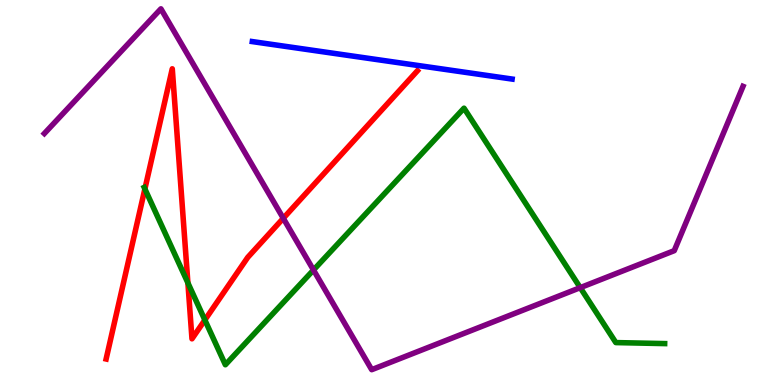[{'lines': ['blue', 'red'], 'intersections': []}, {'lines': ['green', 'red'], 'intersections': [{'x': 1.87, 'y': 5.09}, {'x': 2.42, 'y': 2.65}, {'x': 2.64, 'y': 1.69}]}, {'lines': ['purple', 'red'], 'intersections': [{'x': 3.66, 'y': 4.33}]}, {'lines': ['blue', 'green'], 'intersections': []}, {'lines': ['blue', 'purple'], 'intersections': []}, {'lines': ['green', 'purple'], 'intersections': [{'x': 4.05, 'y': 2.99}, {'x': 7.49, 'y': 2.53}]}]